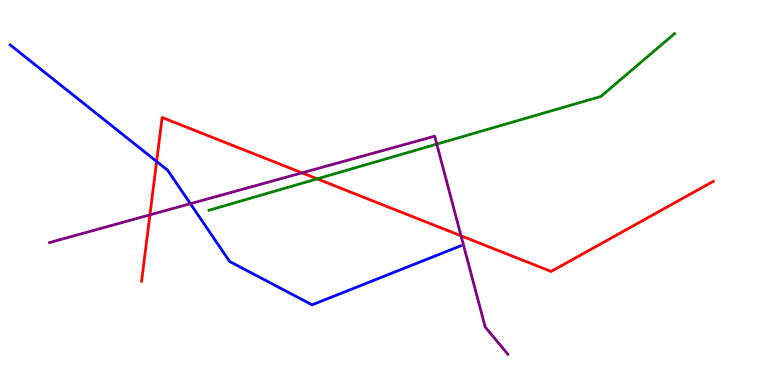[{'lines': ['blue', 'red'], 'intersections': [{'x': 2.02, 'y': 5.81}]}, {'lines': ['green', 'red'], 'intersections': [{'x': 4.09, 'y': 5.35}]}, {'lines': ['purple', 'red'], 'intersections': [{'x': 1.93, 'y': 4.42}, {'x': 3.9, 'y': 5.51}, {'x': 5.95, 'y': 3.88}]}, {'lines': ['blue', 'green'], 'intersections': []}, {'lines': ['blue', 'purple'], 'intersections': [{'x': 2.46, 'y': 4.71}]}, {'lines': ['green', 'purple'], 'intersections': [{'x': 5.64, 'y': 6.26}]}]